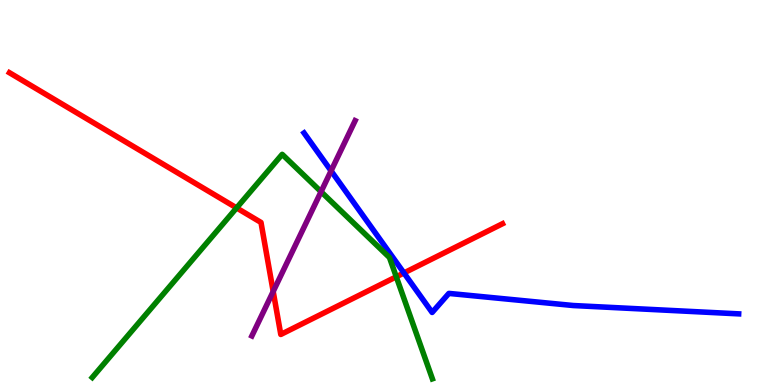[{'lines': ['blue', 'red'], 'intersections': [{'x': 5.21, 'y': 2.91}]}, {'lines': ['green', 'red'], 'intersections': [{'x': 3.05, 'y': 4.6}, {'x': 5.11, 'y': 2.81}]}, {'lines': ['purple', 'red'], 'intersections': [{'x': 3.53, 'y': 2.43}]}, {'lines': ['blue', 'green'], 'intersections': []}, {'lines': ['blue', 'purple'], 'intersections': [{'x': 4.27, 'y': 5.56}]}, {'lines': ['green', 'purple'], 'intersections': [{'x': 4.14, 'y': 5.02}]}]